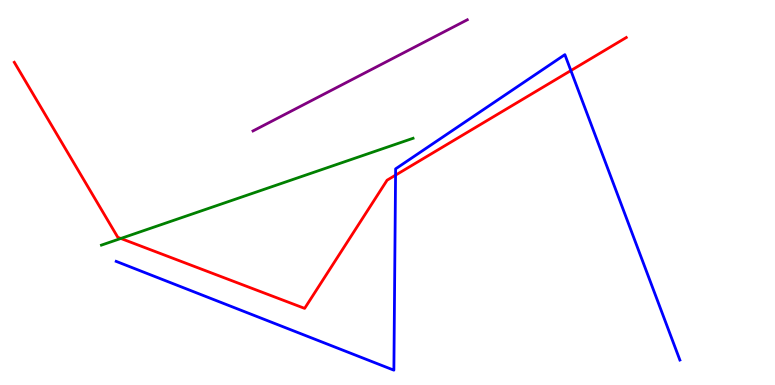[{'lines': ['blue', 'red'], 'intersections': [{'x': 5.1, 'y': 5.45}, {'x': 7.37, 'y': 8.17}]}, {'lines': ['green', 'red'], 'intersections': [{'x': 1.56, 'y': 3.81}]}, {'lines': ['purple', 'red'], 'intersections': []}, {'lines': ['blue', 'green'], 'intersections': []}, {'lines': ['blue', 'purple'], 'intersections': []}, {'lines': ['green', 'purple'], 'intersections': []}]